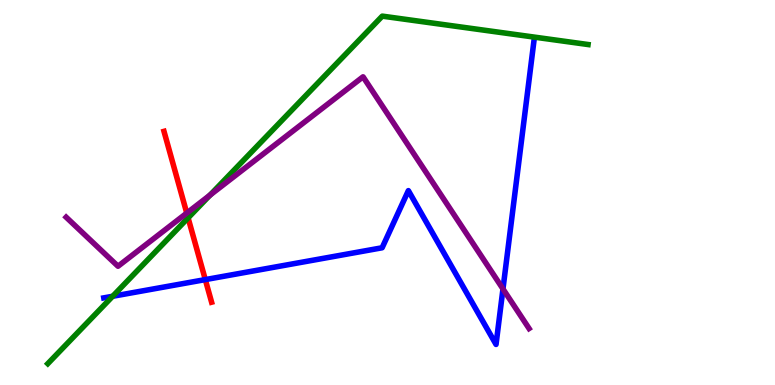[{'lines': ['blue', 'red'], 'intersections': [{'x': 2.65, 'y': 2.74}]}, {'lines': ['green', 'red'], 'intersections': [{'x': 2.43, 'y': 4.34}]}, {'lines': ['purple', 'red'], 'intersections': [{'x': 2.41, 'y': 4.47}]}, {'lines': ['blue', 'green'], 'intersections': [{'x': 1.45, 'y': 2.3}]}, {'lines': ['blue', 'purple'], 'intersections': [{'x': 6.49, 'y': 2.5}]}, {'lines': ['green', 'purple'], 'intersections': [{'x': 2.71, 'y': 4.93}]}]